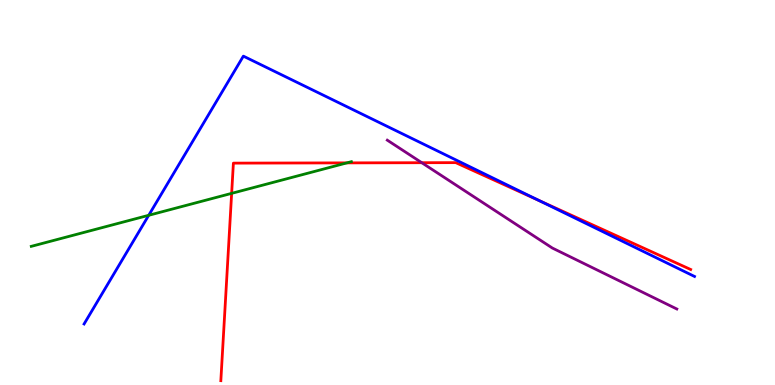[{'lines': ['blue', 'red'], 'intersections': [{'x': 6.96, 'y': 4.79}]}, {'lines': ['green', 'red'], 'intersections': [{'x': 2.99, 'y': 4.98}, {'x': 4.48, 'y': 5.77}]}, {'lines': ['purple', 'red'], 'intersections': [{'x': 5.44, 'y': 5.77}]}, {'lines': ['blue', 'green'], 'intersections': [{'x': 1.92, 'y': 4.41}]}, {'lines': ['blue', 'purple'], 'intersections': []}, {'lines': ['green', 'purple'], 'intersections': []}]